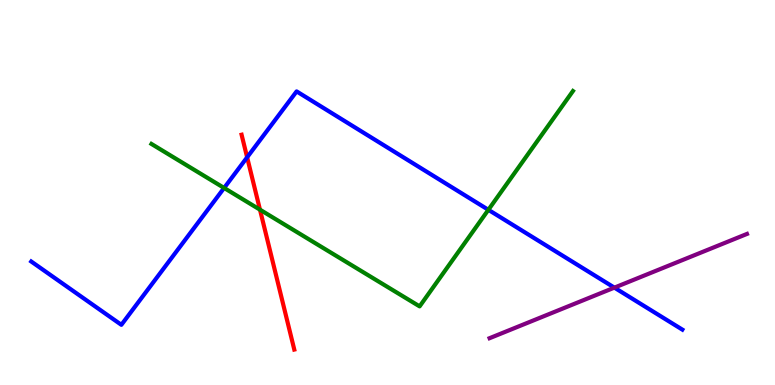[{'lines': ['blue', 'red'], 'intersections': [{'x': 3.19, 'y': 5.91}]}, {'lines': ['green', 'red'], 'intersections': [{'x': 3.35, 'y': 4.55}]}, {'lines': ['purple', 'red'], 'intersections': []}, {'lines': ['blue', 'green'], 'intersections': [{'x': 2.89, 'y': 5.12}, {'x': 6.3, 'y': 4.55}]}, {'lines': ['blue', 'purple'], 'intersections': [{'x': 7.93, 'y': 2.53}]}, {'lines': ['green', 'purple'], 'intersections': []}]